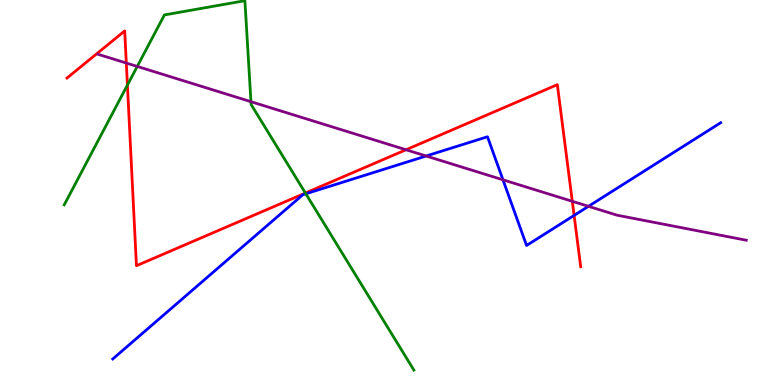[{'lines': ['blue', 'red'], 'intersections': [{'x': 7.41, 'y': 4.4}]}, {'lines': ['green', 'red'], 'intersections': [{'x': 1.64, 'y': 7.79}, {'x': 3.94, 'y': 4.99}]}, {'lines': ['purple', 'red'], 'intersections': [{'x': 1.63, 'y': 8.36}, {'x': 5.24, 'y': 6.11}, {'x': 7.38, 'y': 4.77}]}, {'lines': ['blue', 'green'], 'intersections': [{'x': 3.95, 'y': 4.97}]}, {'lines': ['blue', 'purple'], 'intersections': [{'x': 5.5, 'y': 5.95}, {'x': 6.49, 'y': 5.33}, {'x': 7.59, 'y': 4.64}]}, {'lines': ['green', 'purple'], 'intersections': [{'x': 1.77, 'y': 8.27}, {'x': 3.24, 'y': 7.36}]}]